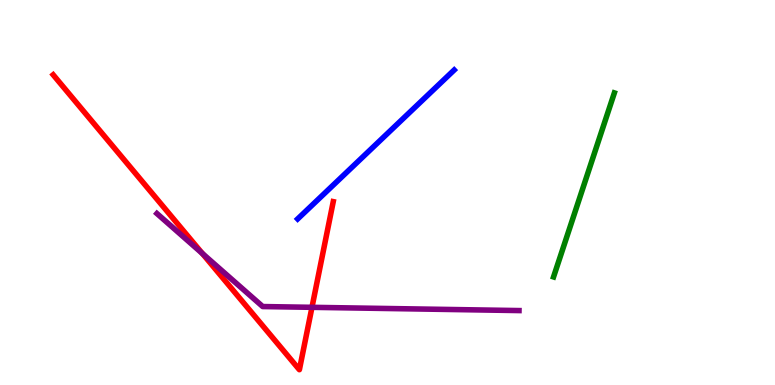[{'lines': ['blue', 'red'], 'intersections': []}, {'lines': ['green', 'red'], 'intersections': []}, {'lines': ['purple', 'red'], 'intersections': [{'x': 2.61, 'y': 3.42}, {'x': 4.03, 'y': 2.02}]}, {'lines': ['blue', 'green'], 'intersections': []}, {'lines': ['blue', 'purple'], 'intersections': []}, {'lines': ['green', 'purple'], 'intersections': []}]